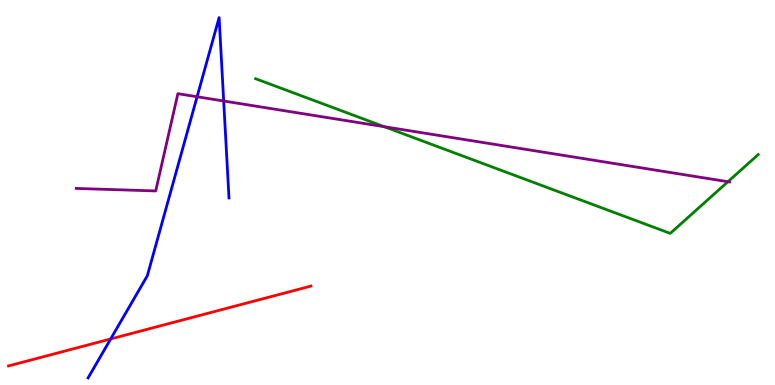[{'lines': ['blue', 'red'], 'intersections': [{'x': 1.43, 'y': 1.2}]}, {'lines': ['green', 'red'], 'intersections': []}, {'lines': ['purple', 'red'], 'intersections': []}, {'lines': ['blue', 'green'], 'intersections': []}, {'lines': ['blue', 'purple'], 'intersections': [{'x': 2.54, 'y': 7.49}, {'x': 2.89, 'y': 7.38}]}, {'lines': ['green', 'purple'], 'intersections': [{'x': 4.96, 'y': 6.71}, {'x': 9.39, 'y': 5.28}]}]